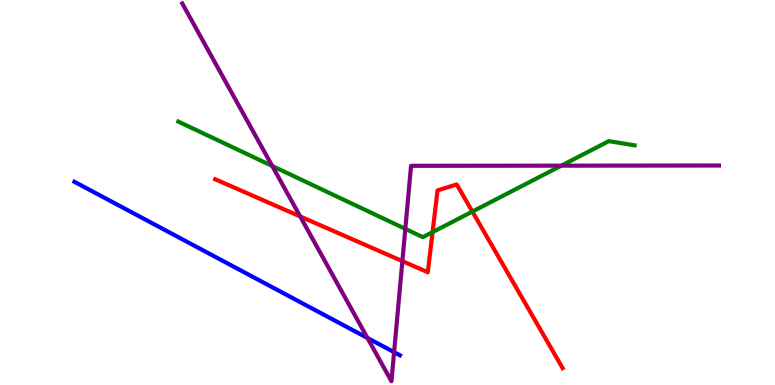[{'lines': ['blue', 'red'], 'intersections': []}, {'lines': ['green', 'red'], 'intersections': [{'x': 5.58, 'y': 3.97}, {'x': 6.1, 'y': 4.5}]}, {'lines': ['purple', 'red'], 'intersections': [{'x': 3.87, 'y': 4.38}, {'x': 5.19, 'y': 3.22}]}, {'lines': ['blue', 'green'], 'intersections': []}, {'lines': ['blue', 'purple'], 'intersections': [{'x': 4.74, 'y': 1.22}, {'x': 5.09, 'y': 0.853}]}, {'lines': ['green', 'purple'], 'intersections': [{'x': 3.51, 'y': 5.69}, {'x': 5.23, 'y': 4.06}, {'x': 7.24, 'y': 5.7}]}]